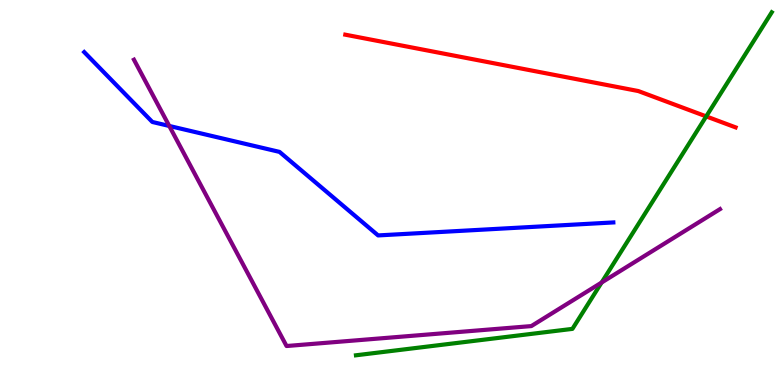[{'lines': ['blue', 'red'], 'intersections': []}, {'lines': ['green', 'red'], 'intersections': [{'x': 9.11, 'y': 6.98}]}, {'lines': ['purple', 'red'], 'intersections': []}, {'lines': ['blue', 'green'], 'intersections': []}, {'lines': ['blue', 'purple'], 'intersections': [{'x': 2.18, 'y': 6.73}]}, {'lines': ['green', 'purple'], 'intersections': [{'x': 7.76, 'y': 2.66}]}]